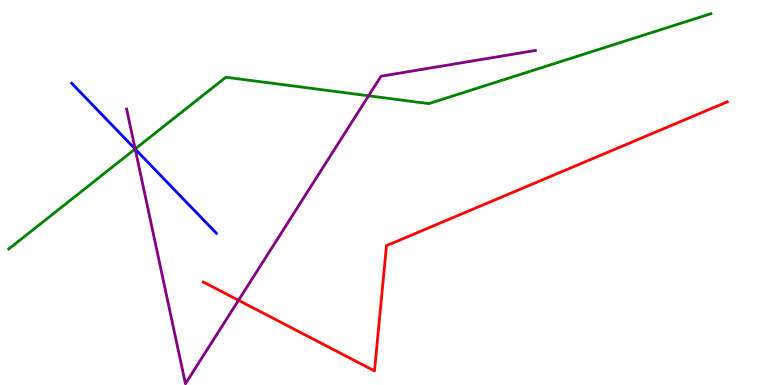[{'lines': ['blue', 'red'], 'intersections': []}, {'lines': ['green', 'red'], 'intersections': []}, {'lines': ['purple', 'red'], 'intersections': [{'x': 3.08, 'y': 2.2}]}, {'lines': ['blue', 'green'], 'intersections': [{'x': 1.74, 'y': 6.13}]}, {'lines': ['blue', 'purple'], 'intersections': [{'x': 1.74, 'y': 6.13}]}, {'lines': ['green', 'purple'], 'intersections': [{'x': 1.74, 'y': 6.13}, {'x': 4.76, 'y': 7.51}]}]